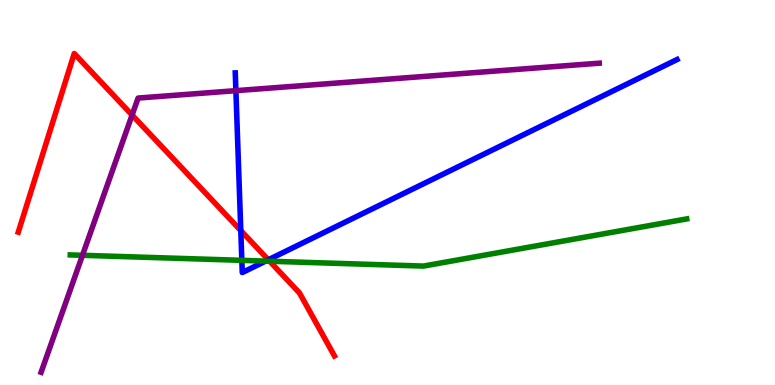[{'lines': ['blue', 'red'], 'intersections': [{'x': 3.11, 'y': 4.01}, {'x': 3.46, 'y': 3.25}]}, {'lines': ['green', 'red'], 'intersections': [{'x': 3.48, 'y': 3.22}]}, {'lines': ['purple', 'red'], 'intersections': [{'x': 1.7, 'y': 7.01}]}, {'lines': ['blue', 'green'], 'intersections': [{'x': 3.12, 'y': 3.24}, {'x': 3.43, 'y': 3.22}]}, {'lines': ['blue', 'purple'], 'intersections': [{'x': 3.04, 'y': 7.65}]}, {'lines': ['green', 'purple'], 'intersections': [{'x': 1.06, 'y': 3.37}]}]